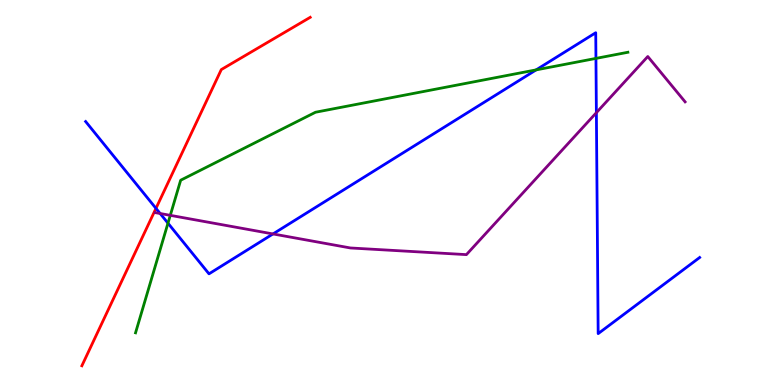[{'lines': ['blue', 'red'], 'intersections': [{'x': 2.01, 'y': 4.59}]}, {'lines': ['green', 'red'], 'intersections': []}, {'lines': ['purple', 'red'], 'intersections': []}, {'lines': ['blue', 'green'], 'intersections': [{'x': 2.17, 'y': 4.2}, {'x': 6.92, 'y': 8.18}, {'x': 7.69, 'y': 8.48}]}, {'lines': ['blue', 'purple'], 'intersections': [{'x': 2.07, 'y': 4.45}, {'x': 3.52, 'y': 3.92}, {'x': 7.7, 'y': 7.07}]}, {'lines': ['green', 'purple'], 'intersections': [{'x': 2.2, 'y': 4.41}]}]